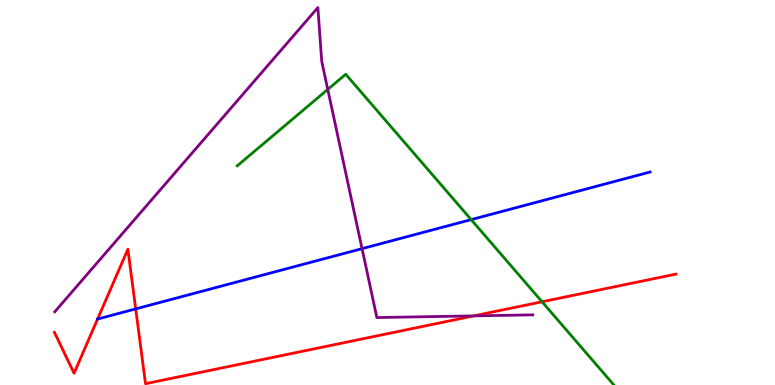[{'lines': ['blue', 'red'], 'intersections': [{'x': 1.26, 'y': 1.71}, {'x': 1.75, 'y': 1.98}]}, {'lines': ['green', 'red'], 'intersections': [{'x': 6.99, 'y': 2.16}]}, {'lines': ['purple', 'red'], 'intersections': [{'x': 6.11, 'y': 1.8}]}, {'lines': ['blue', 'green'], 'intersections': [{'x': 6.08, 'y': 4.3}]}, {'lines': ['blue', 'purple'], 'intersections': [{'x': 4.67, 'y': 3.54}]}, {'lines': ['green', 'purple'], 'intersections': [{'x': 4.23, 'y': 7.68}]}]